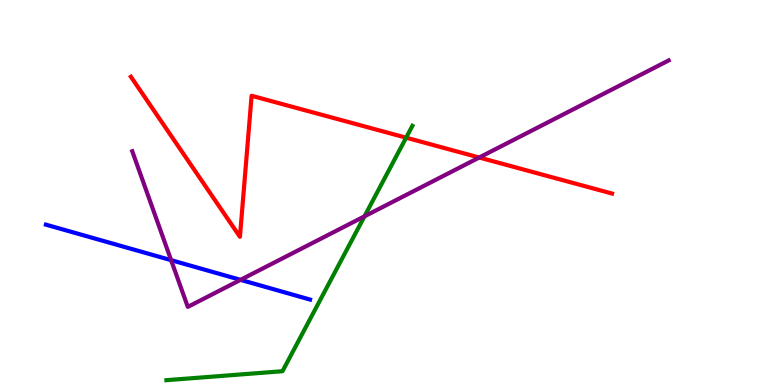[{'lines': ['blue', 'red'], 'intersections': []}, {'lines': ['green', 'red'], 'intersections': [{'x': 5.24, 'y': 6.42}]}, {'lines': ['purple', 'red'], 'intersections': [{'x': 6.18, 'y': 5.91}]}, {'lines': ['blue', 'green'], 'intersections': []}, {'lines': ['blue', 'purple'], 'intersections': [{'x': 2.21, 'y': 3.24}, {'x': 3.1, 'y': 2.73}]}, {'lines': ['green', 'purple'], 'intersections': [{'x': 4.7, 'y': 4.38}]}]